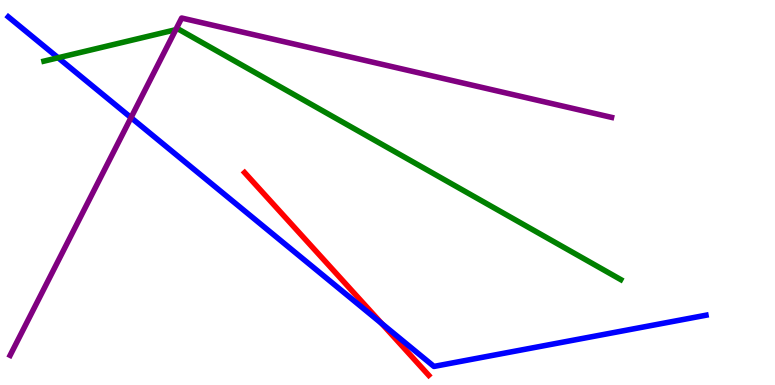[{'lines': ['blue', 'red'], 'intersections': [{'x': 4.92, 'y': 1.6}]}, {'lines': ['green', 'red'], 'intersections': []}, {'lines': ['purple', 'red'], 'intersections': []}, {'lines': ['blue', 'green'], 'intersections': [{'x': 0.75, 'y': 8.5}]}, {'lines': ['blue', 'purple'], 'intersections': [{'x': 1.69, 'y': 6.94}]}, {'lines': ['green', 'purple'], 'intersections': [{'x': 2.27, 'y': 9.23}]}]